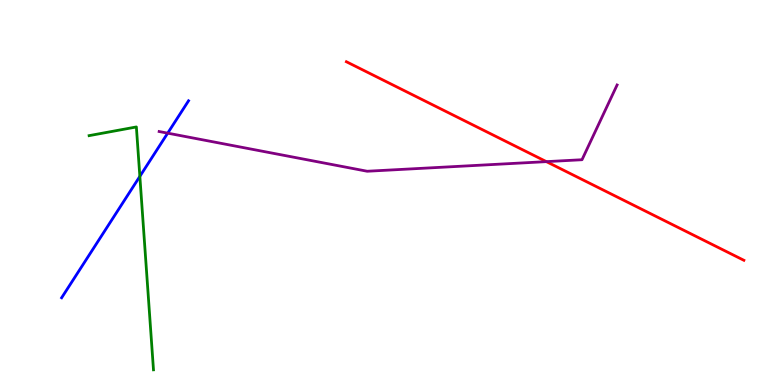[{'lines': ['blue', 'red'], 'intersections': []}, {'lines': ['green', 'red'], 'intersections': []}, {'lines': ['purple', 'red'], 'intersections': [{'x': 7.05, 'y': 5.8}]}, {'lines': ['blue', 'green'], 'intersections': [{'x': 1.8, 'y': 5.42}]}, {'lines': ['blue', 'purple'], 'intersections': [{'x': 2.16, 'y': 6.54}]}, {'lines': ['green', 'purple'], 'intersections': []}]